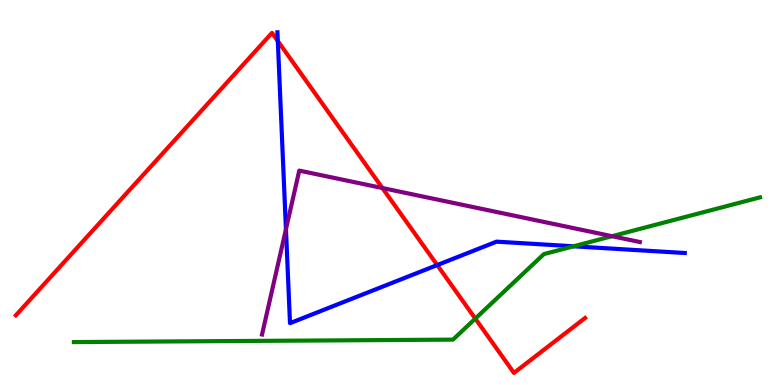[{'lines': ['blue', 'red'], 'intersections': [{'x': 3.58, 'y': 8.93}, {'x': 5.64, 'y': 3.11}]}, {'lines': ['green', 'red'], 'intersections': [{'x': 6.13, 'y': 1.72}]}, {'lines': ['purple', 'red'], 'intersections': [{'x': 4.93, 'y': 5.12}]}, {'lines': ['blue', 'green'], 'intersections': [{'x': 7.4, 'y': 3.6}]}, {'lines': ['blue', 'purple'], 'intersections': [{'x': 3.69, 'y': 4.05}]}, {'lines': ['green', 'purple'], 'intersections': [{'x': 7.9, 'y': 3.86}]}]